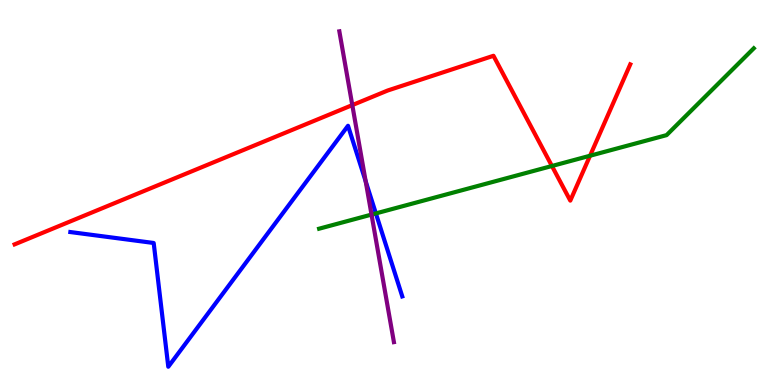[{'lines': ['blue', 'red'], 'intersections': []}, {'lines': ['green', 'red'], 'intersections': [{'x': 7.12, 'y': 5.69}, {'x': 7.61, 'y': 5.95}]}, {'lines': ['purple', 'red'], 'intersections': [{'x': 4.55, 'y': 7.27}]}, {'lines': ['blue', 'green'], 'intersections': [{'x': 4.85, 'y': 4.46}]}, {'lines': ['blue', 'purple'], 'intersections': [{'x': 4.72, 'y': 5.29}]}, {'lines': ['green', 'purple'], 'intersections': [{'x': 4.79, 'y': 4.43}]}]